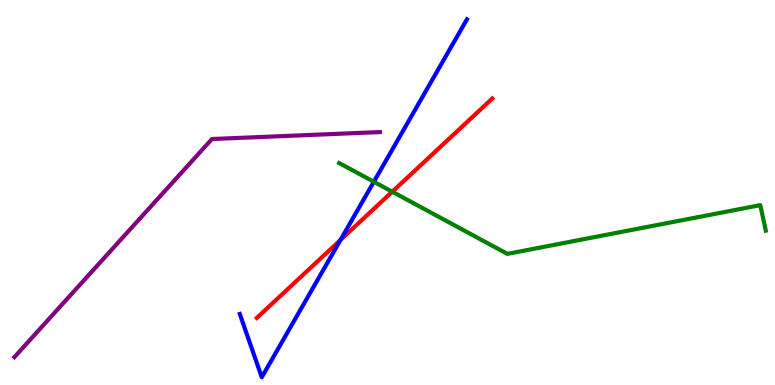[{'lines': ['blue', 'red'], 'intersections': [{'x': 4.39, 'y': 3.77}]}, {'lines': ['green', 'red'], 'intersections': [{'x': 5.06, 'y': 5.02}]}, {'lines': ['purple', 'red'], 'intersections': []}, {'lines': ['blue', 'green'], 'intersections': [{'x': 4.82, 'y': 5.28}]}, {'lines': ['blue', 'purple'], 'intersections': []}, {'lines': ['green', 'purple'], 'intersections': []}]